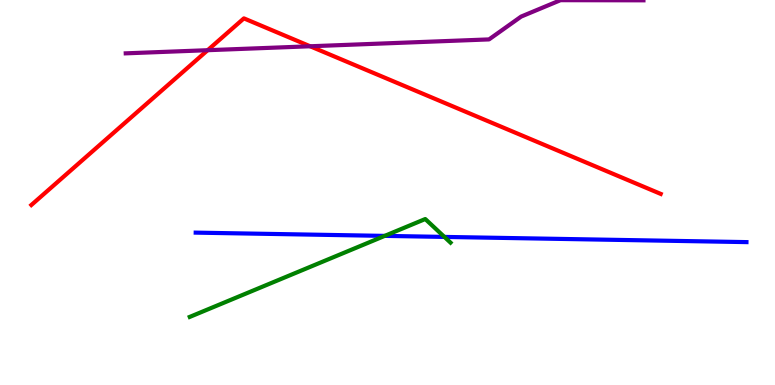[{'lines': ['blue', 'red'], 'intersections': []}, {'lines': ['green', 'red'], 'intersections': []}, {'lines': ['purple', 'red'], 'intersections': [{'x': 2.68, 'y': 8.7}, {'x': 4.0, 'y': 8.8}]}, {'lines': ['blue', 'green'], 'intersections': [{'x': 4.96, 'y': 3.87}, {'x': 5.73, 'y': 3.85}]}, {'lines': ['blue', 'purple'], 'intersections': []}, {'lines': ['green', 'purple'], 'intersections': []}]